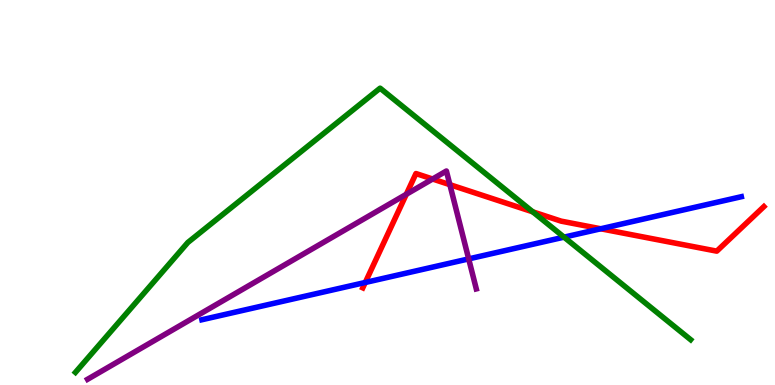[{'lines': ['blue', 'red'], 'intersections': [{'x': 4.71, 'y': 2.66}, {'x': 7.75, 'y': 4.06}]}, {'lines': ['green', 'red'], 'intersections': [{'x': 6.87, 'y': 4.5}]}, {'lines': ['purple', 'red'], 'intersections': [{'x': 5.24, 'y': 4.95}, {'x': 5.58, 'y': 5.35}, {'x': 5.8, 'y': 5.2}]}, {'lines': ['blue', 'green'], 'intersections': [{'x': 7.28, 'y': 3.84}]}, {'lines': ['blue', 'purple'], 'intersections': [{'x': 6.05, 'y': 3.28}]}, {'lines': ['green', 'purple'], 'intersections': []}]